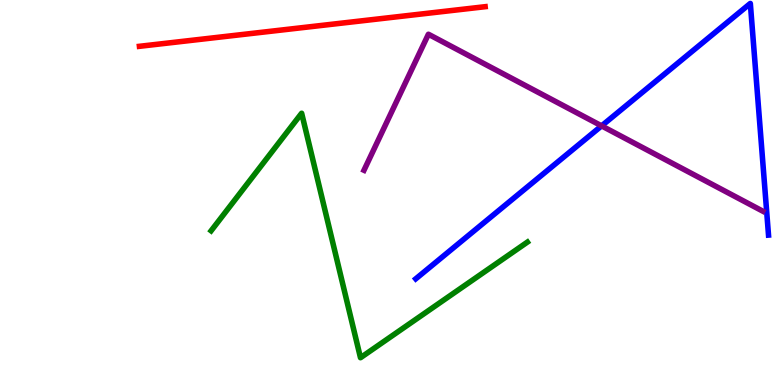[{'lines': ['blue', 'red'], 'intersections': []}, {'lines': ['green', 'red'], 'intersections': []}, {'lines': ['purple', 'red'], 'intersections': []}, {'lines': ['blue', 'green'], 'intersections': []}, {'lines': ['blue', 'purple'], 'intersections': [{'x': 7.76, 'y': 6.73}]}, {'lines': ['green', 'purple'], 'intersections': []}]